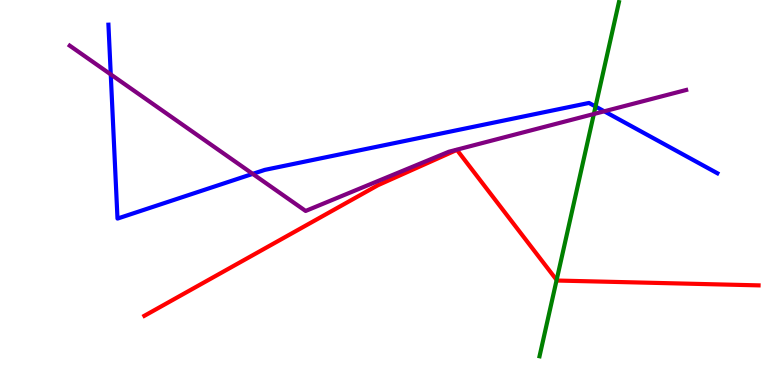[{'lines': ['blue', 'red'], 'intersections': []}, {'lines': ['green', 'red'], 'intersections': [{'x': 7.18, 'y': 2.73}]}, {'lines': ['purple', 'red'], 'intersections': []}, {'lines': ['blue', 'green'], 'intersections': [{'x': 7.68, 'y': 7.23}]}, {'lines': ['blue', 'purple'], 'intersections': [{'x': 1.43, 'y': 8.07}, {'x': 3.26, 'y': 5.48}, {'x': 7.8, 'y': 7.11}]}, {'lines': ['green', 'purple'], 'intersections': [{'x': 7.66, 'y': 7.04}]}]